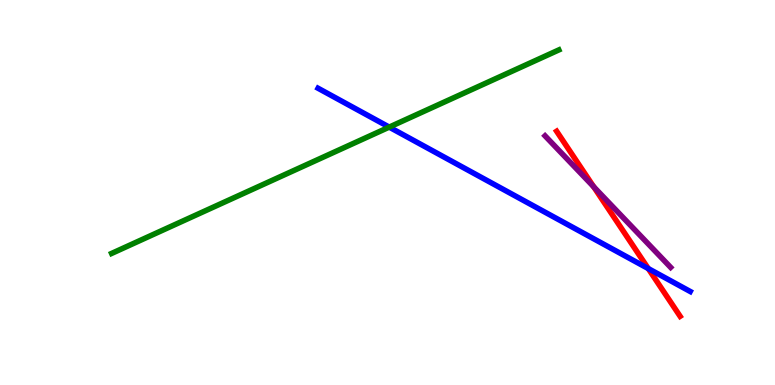[{'lines': ['blue', 'red'], 'intersections': [{'x': 8.36, 'y': 3.02}]}, {'lines': ['green', 'red'], 'intersections': []}, {'lines': ['purple', 'red'], 'intersections': [{'x': 7.66, 'y': 5.15}]}, {'lines': ['blue', 'green'], 'intersections': [{'x': 5.02, 'y': 6.7}]}, {'lines': ['blue', 'purple'], 'intersections': []}, {'lines': ['green', 'purple'], 'intersections': []}]